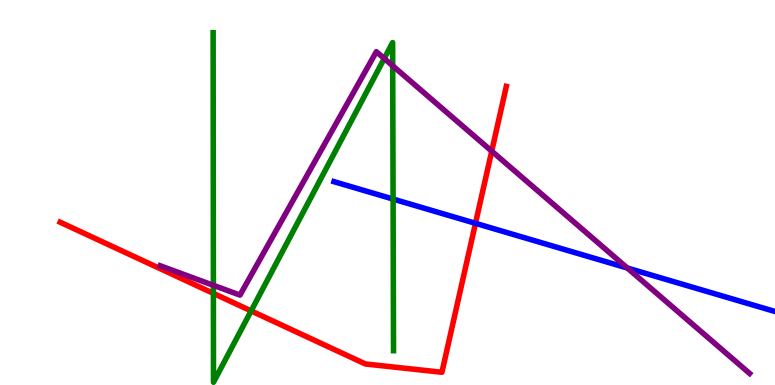[{'lines': ['blue', 'red'], 'intersections': [{'x': 6.14, 'y': 4.2}]}, {'lines': ['green', 'red'], 'intersections': [{'x': 2.75, 'y': 2.38}, {'x': 3.24, 'y': 1.92}]}, {'lines': ['purple', 'red'], 'intersections': [{'x': 6.34, 'y': 6.07}]}, {'lines': ['blue', 'green'], 'intersections': [{'x': 5.07, 'y': 4.83}]}, {'lines': ['blue', 'purple'], 'intersections': [{'x': 8.09, 'y': 3.04}]}, {'lines': ['green', 'purple'], 'intersections': [{'x': 2.75, 'y': 2.59}, {'x': 4.96, 'y': 8.48}, {'x': 5.07, 'y': 8.29}]}]